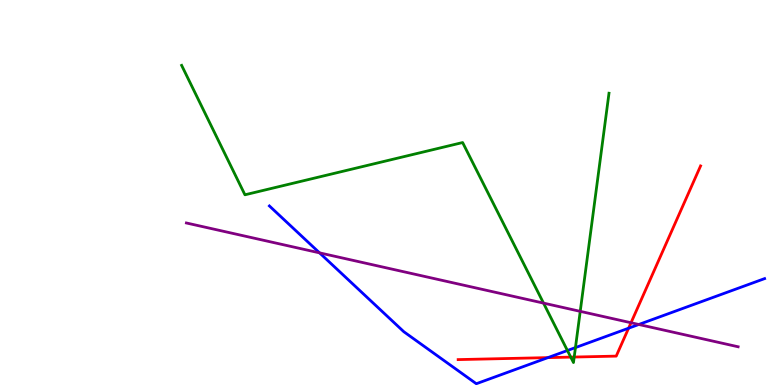[{'lines': ['blue', 'red'], 'intersections': [{'x': 7.07, 'y': 0.711}, {'x': 8.11, 'y': 1.48}]}, {'lines': ['green', 'red'], 'intersections': [{'x': 7.36, 'y': 0.724}, {'x': 7.41, 'y': 0.726}]}, {'lines': ['purple', 'red'], 'intersections': [{'x': 8.14, 'y': 1.62}]}, {'lines': ['blue', 'green'], 'intersections': [{'x': 7.32, 'y': 0.896}, {'x': 7.43, 'y': 0.972}]}, {'lines': ['blue', 'purple'], 'intersections': [{'x': 4.12, 'y': 3.43}, {'x': 8.24, 'y': 1.57}]}, {'lines': ['green', 'purple'], 'intersections': [{'x': 7.01, 'y': 2.13}, {'x': 7.49, 'y': 1.91}]}]